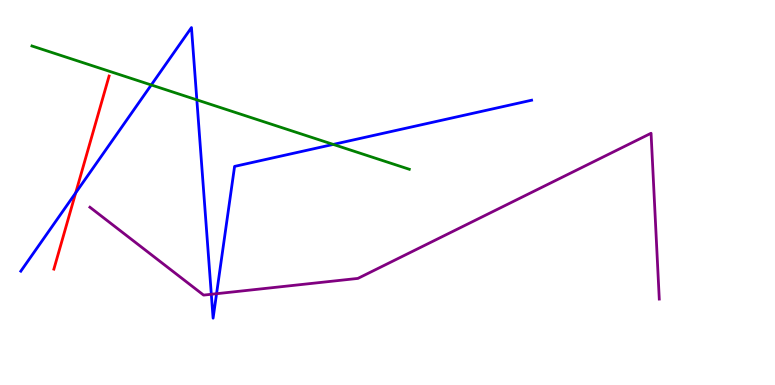[{'lines': ['blue', 'red'], 'intersections': [{'x': 0.977, 'y': 4.99}]}, {'lines': ['green', 'red'], 'intersections': []}, {'lines': ['purple', 'red'], 'intersections': []}, {'lines': ['blue', 'green'], 'intersections': [{'x': 1.95, 'y': 7.79}, {'x': 2.54, 'y': 7.41}, {'x': 4.3, 'y': 6.25}]}, {'lines': ['blue', 'purple'], 'intersections': [{'x': 2.73, 'y': 2.36}, {'x': 2.79, 'y': 2.37}]}, {'lines': ['green', 'purple'], 'intersections': []}]